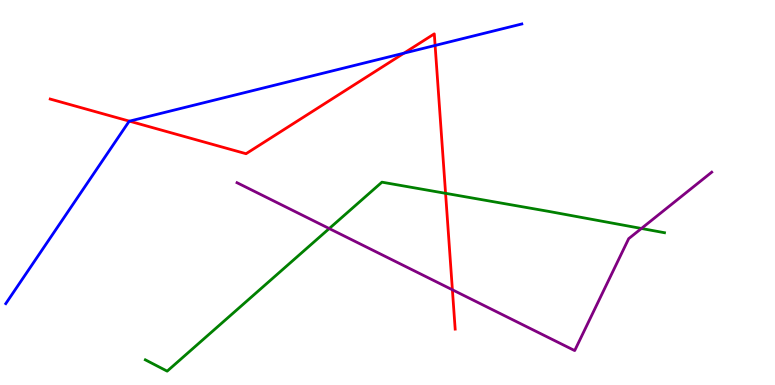[{'lines': ['blue', 'red'], 'intersections': [{'x': 1.67, 'y': 6.85}, {'x': 5.21, 'y': 8.62}, {'x': 5.61, 'y': 8.82}]}, {'lines': ['green', 'red'], 'intersections': [{'x': 5.75, 'y': 4.98}]}, {'lines': ['purple', 'red'], 'intersections': [{'x': 5.84, 'y': 2.47}]}, {'lines': ['blue', 'green'], 'intersections': []}, {'lines': ['blue', 'purple'], 'intersections': []}, {'lines': ['green', 'purple'], 'intersections': [{'x': 4.25, 'y': 4.06}, {'x': 8.28, 'y': 4.07}]}]